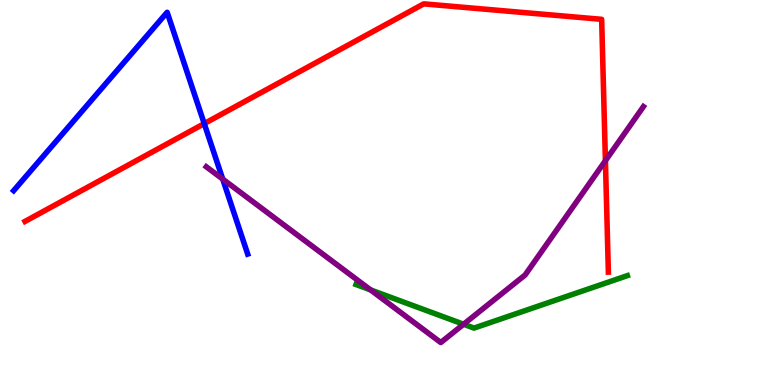[{'lines': ['blue', 'red'], 'intersections': [{'x': 2.64, 'y': 6.79}]}, {'lines': ['green', 'red'], 'intersections': []}, {'lines': ['purple', 'red'], 'intersections': [{'x': 7.81, 'y': 5.83}]}, {'lines': ['blue', 'green'], 'intersections': []}, {'lines': ['blue', 'purple'], 'intersections': [{'x': 2.87, 'y': 5.35}]}, {'lines': ['green', 'purple'], 'intersections': [{'x': 4.78, 'y': 2.47}, {'x': 5.98, 'y': 1.58}]}]